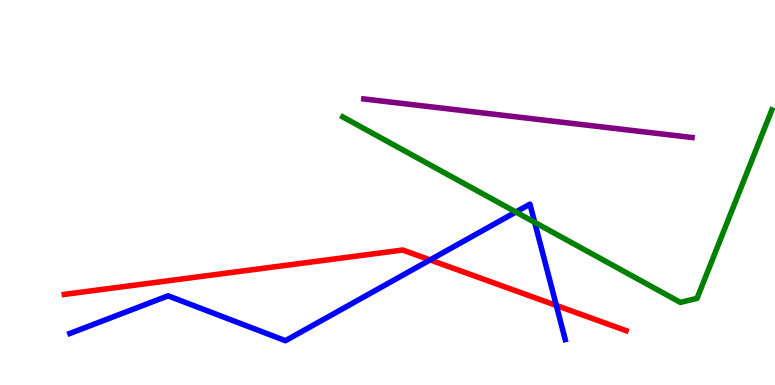[{'lines': ['blue', 'red'], 'intersections': [{'x': 5.55, 'y': 3.25}, {'x': 7.18, 'y': 2.07}]}, {'lines': ['green', 'red'], 'intersections': []}, {'lines': ['purple', 'red'], 'intersections': []}, {'lines': ['blue', 'green'], 'intersections': [{'x': 6.66, 'y': 4.49}, {'x': 6.9, 'y': 4.22}]}, {'lines': ['blue', 'purple'], 'intersections': []}, {'lines': ['green', 'purple'], 'intersections': []}]